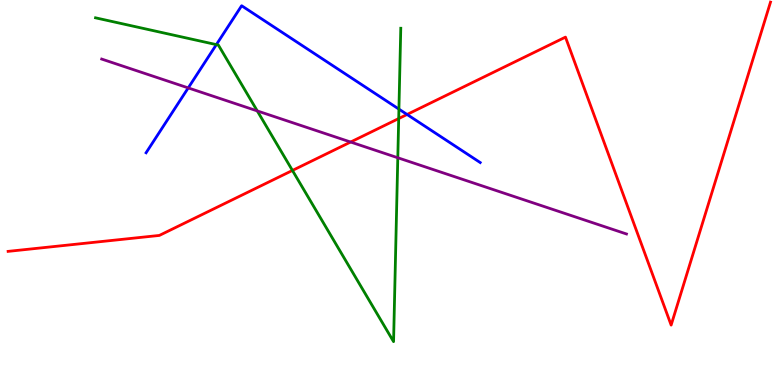[{'lines': ['blue', 'red'], 'intersections': [{'x': 5.25, 'y': 7.03}]}, {'lines': ['green', 'red'], 'intersections': [{'x': 3.77, 'y': 5.57}, {'x': 5.14, 'y': 6.92}]}, {'lines': ['purple', 'red'], 'intersections': [{'x': 4.52, 'y': 6.31}]}, {'lines': ['blue', 'green'], 'intersections': [{'x': 2.79, 'y': 8.84}, {'x': 5.15, 'y': 7.17}]}, {'lines': ['blue', 'purple'], 'intersections': [{'x': 2.43, 'y': 7.72}]}, {'lines': ['green', 'purple'], 'intersections': [{'x': 3.32, 'y': 7.12}, {'x': 5.13, 'y': 5.9}]}]